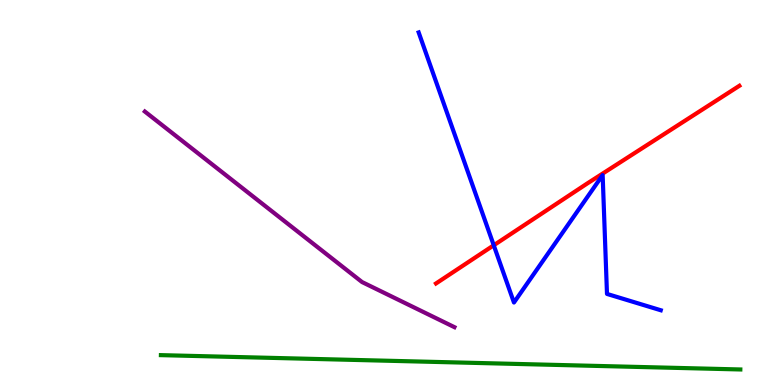[{'lines': ['blue', 'red'], 'intersections': [{'x': 6.37, 'y': 3.63}]}, {'lines': ['green', 'red'], 'intersections': []}, {'lines': ['purple', 'red'], 'intersections': []}, {'lines': ['blue', 'green'], 'intersections': []}, {'lines': ['blue', 'purple'], 'intersections': []}, {'lines': ['green', 'purple'], 'intersections': []}]